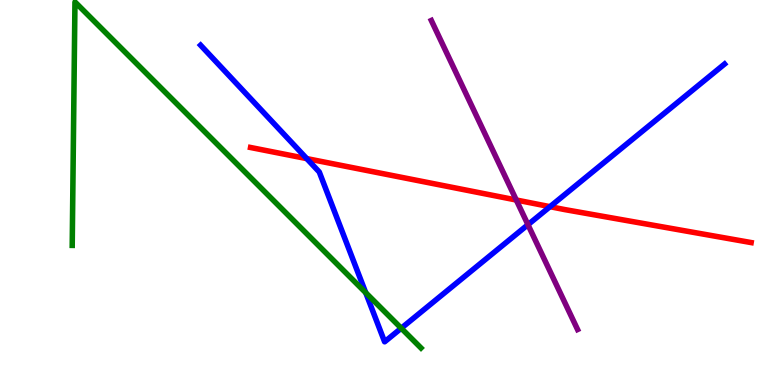[{'lines': ['blue', 'red'], 'intersections': [{'x': 3.96, 'y': 5.88}, {'x': 7.1, 'y': 4.63}]}, {'lines': ['green', 'red'], 'intersections': []}, {'lines': ['purple', 'red'], 'intersections': [{'x': 6.66, 'y': 4.8}]}, {'lines': ['blue', 'green'], 'intersections': [{'x': 4.72, 'y': 2.4}, {'x': 5.18, 'y': 1.47}]}, {'lines': ['blue', 'purple'], 'intersections': [{'x': 6.81, 'y': 4.16}]}, {'lines': ['green', 'purple'], 'intersections': []}]